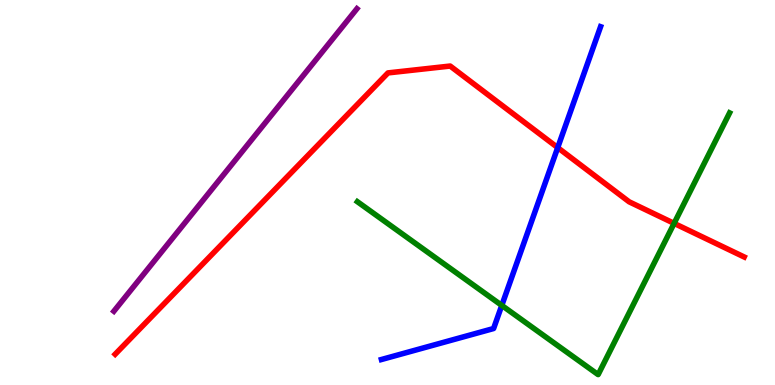[{'lines': ['blue', 'red'], 'intersections': [{'x': 7.2, 'y': 6.17}]}, {'lines': ['green', 'red'], 'intersections': [{'x': 8.7, 'y': 4.2}]}, {'lines': ['purple', 'red'], 'intersections': []}, {'lines': ['blue', 'green'], 'intersections': [{'x': 6.47, 'y': 2.07}]}, {'lines': ['blue', 'purple'], 'intersections': []}, {'lines': ['green', 'purple'], 'intersections': []}]